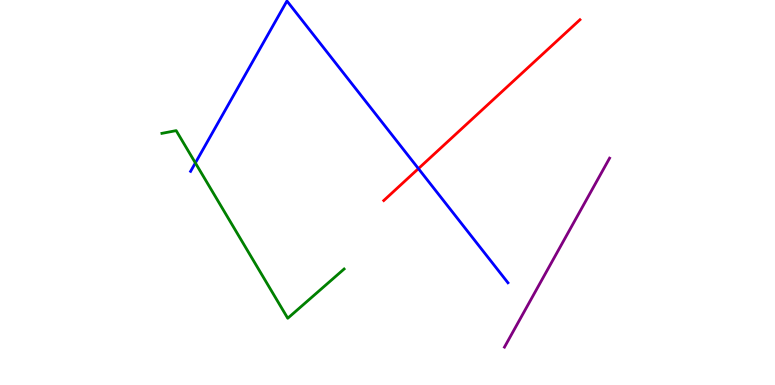[{'lines': ['blue', 'red'], 'intersections': [{'x': 5.4, 'y': 5.62}]}, {'lines': ['green', 'red'], 'intersections': []}, {'lines': ['purple', 'red'], 'intersections': []}, {'lines': ['blue', 'green'], 'intersections': [{'x': 2.52, 'y': 5.77}]}, {'lines': ['blue', 'purple'], 'intersections': []}, {'lines': ['green', 'purple'], 'intersections': []}]